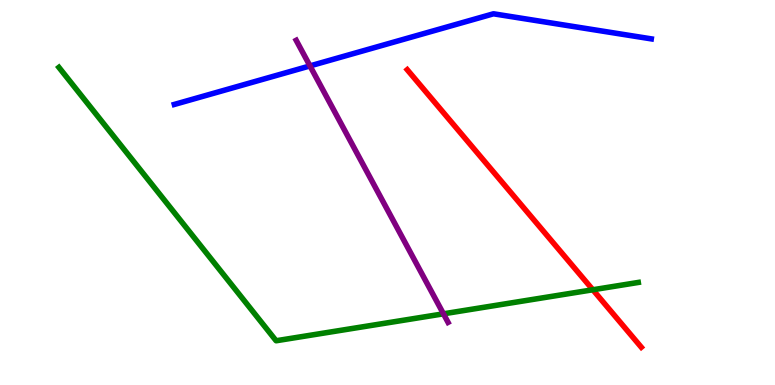[{'lines': ['blue', 'red'], 'intersections': []}, {'lines': ['green', 'red'], 'intersections': [{'x': 7.65, 'y': 2.47}]}, {'lines': ['purple', 'red'], 'intersections': []}, {'lines': ['blue', 'green'], 'intersections': []}, {'lines': ['blue', 'purple'], 'intersections': [{'x': 4.0, 'y': 8.29}]}, {'lines': ['green', 'purple'], 'intersections': [{'x': 5.72, 'y': 1.85}]}]